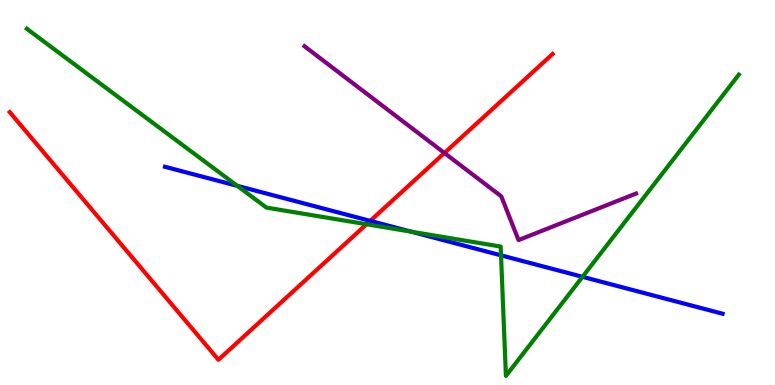[{'lines': ['blue', 'red'], 'intersections': [{'x': 4.78, 'y': 4.26}]}, {'lines': ['green', 'red'], 'intersections': [{'x': 4.73, 'y': 4.18}]}, {'lines': ['purple', 'red'], 'intersections': [{'x': 5.73, 'y': 6.03}]}, {'lines': ['blue', 'green'], 'intersections': [{'x': 3.06, 'y': 5.17}, {'x': 5.31, 'y': 3.98}, {'x': 6.46, 'y': 3.37}, {'x': 7.52, 'y': 2.81}]}, {'lines': ['blue', 'purple'], 'intersections': []}, {'lines': ['green', 'purple'], 'intersections': []}]